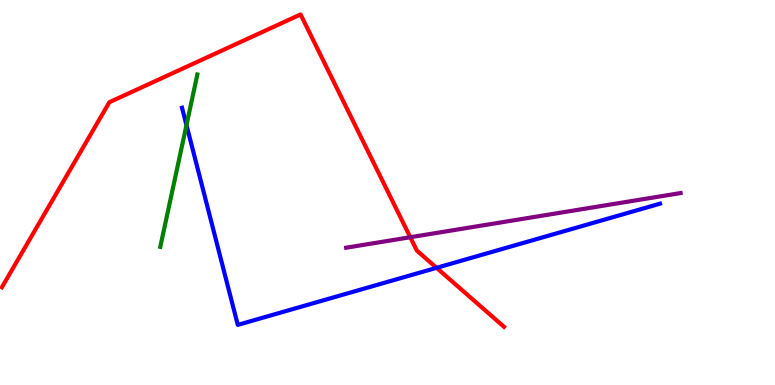[{'lines': ['blue', 'red'], 'intersections': [{'x': 5.63, 'y': 3.04}]}, {'lines': ['green', 'red'], 'intersections': []}, {'lines': ['purple', 'red'], 'intersections': [{'x': 5.29, 'y': 3.84}]}, {'lines': ['blue', 'green'], 'intersections': [{'x': 2.41, 'y': 6.75}]}, {'lines': ['blue', 'purple'], 'intersections': []}, {'lines': ['green', 'purple'], 'intersections': []}]